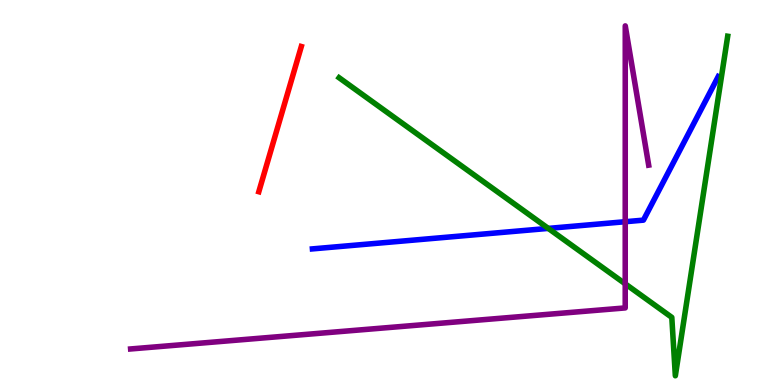[{'lines': ['blue', 'red'], 'intersections': []}, {'lines': ['green', 'red'], 'intersections': []}, {'lines': ['purple', 'red'], 'intersections': []}, {'lines': ['blue', 'green'], 'intersections': [{'x': 7.07, 'y': 4.07}]}, {'lines': ['blue', 'purple'], 'intersections': [{'x': 8.07, 'y': 4.24}]}, {'lines': ['green', 'purple'], 'intersections': [{'x': 8.07, 'y': 2.63}]}]